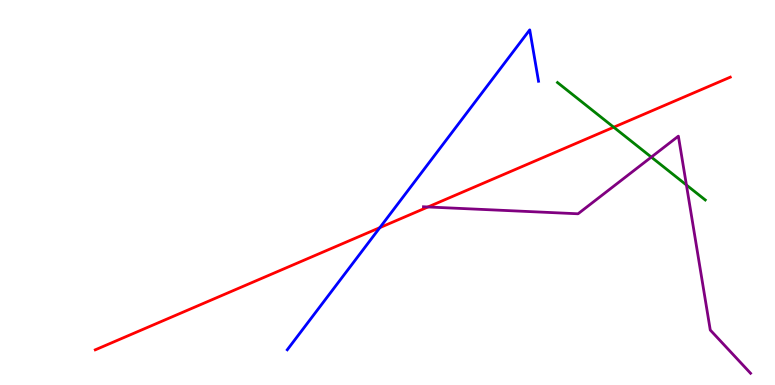[{'lines': ['blue', 'red'], 'intersections': [{'x': 4.9, 'y': 4.09}]}, {'lines': ['green', 'red'], 'intersections': [{'x': 7.92, 'y': 6.7}]}, {'lines': ['purple', 'red'], 'intersections': [{'x': 5.52, 'y': 4.62}]}, {'lines': ['blue', 'green'], 'intersections': []}, {'lines': ['blue', 'purple'], 'intersections': []}, {'lines': ['green', 'purple'], 'intersections': [{'x': 8.4, 'y': 5.92}, {'x': 8.86, 'y': 5.19}]}]